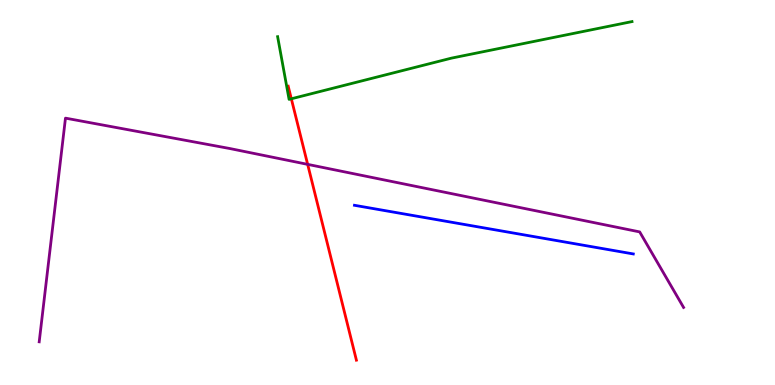[{'lines': ['blue', 'red'], 'intersections': []}, {'lines': ['green', 'red'], 'intersections': [{'x': 3.76, 'y': 7.43}]}, {'lines': ['purple', 'red'], 'intersections': [{'x': 3.97, 'y': 5.73}]}, {'lines': ['blue', 'green'], 'intersections': []}, {'lines': ['blue', 'purple'], 'intersections': []}, {'lines': ['green', 'purple'], 'intersections': []}]